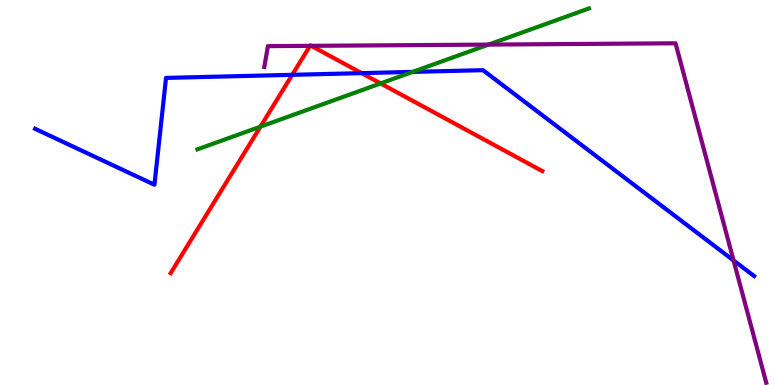[{'lines': ['blue', 'red'], 'intersections': [{'x': 3.77, 'y': 8.06}, {'x': 4.67, 'y': 8.1}]}, {'lines': ['green', 'red'], 'intersections': [{'x': 3.36, 'y': 6.71}, {'x': 4.91, 'y': 7.83}]}, {'lines': ['purple', 'red'], 'intersections': [{'x': 4.0, 'y': 8.81}, {'x': 4.02, 'y': 8.81}]}, {'lines': ['blue', 'green'], 'intersections': [{'x': 5.32, 'y': 8.13}]}, {'lines': ['blue', 'purple'], 'intersections': [{'x': 9.47, 'y': 3.24}]}, {'lines': ['green', 'purple'], 'intersections': [{'x': 6.3, 'y': 8.84}]}]